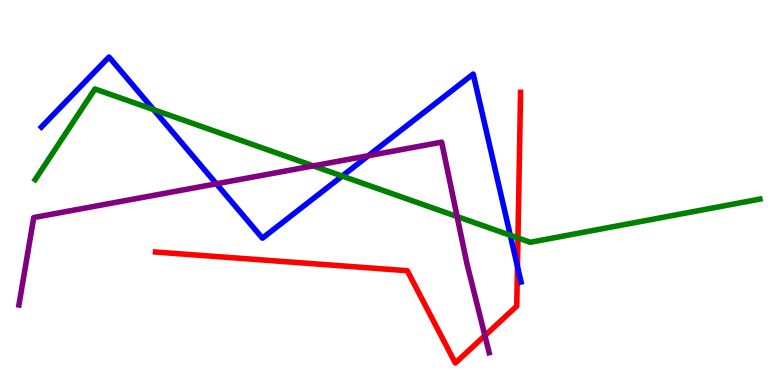[{'lines': ['blue', 'red'], 'intersections': [{'x': 6.68, 'y': 3.08}]}, {'lines': ['green', 'red'], 'intersections': [{'x': 6.68, 'y': 3.82}]}, {'lines': ['purple', 'red'], 'intersections': [{'x': 6.26, 'y': 1.28}]}, {'lines': ['blue', 'green'], 'intersections': [{'x': 1.98, 'y': 7.15}, {'x': 4.42, 'y': 5.43}, {'x': 6.58, 'y': 3.89}]}, {'lines': ['blue', 'purple'], 'intersections': [{'x': 2.79, 'y': 5.23}, {'x': 4.75, 'y': 5.96}]}, {'lines': ['green', 'purple'], 'intersections': [{'x': 4.04, 'y': 5.69}, {'x': 5.9, 'y': 4.38}]}]